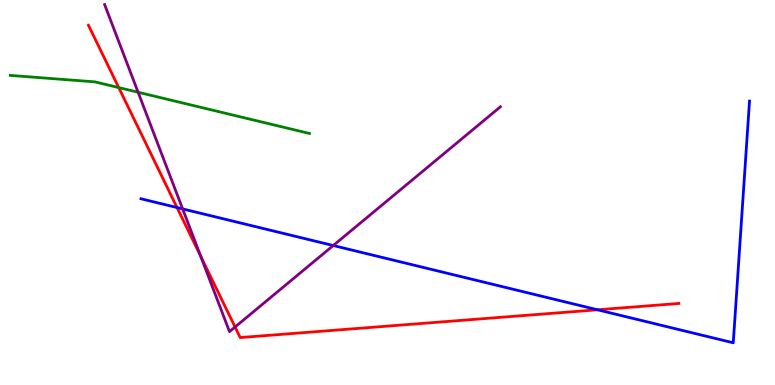[{'lines': ['blue', 'red'], 'intersections': [{'x': 2.28, 'y': 4.61}, {'x': 7.71, 'y': 1.95}]}, {'lines': ['green', 'red'], 'intersections': [{'x': 1.53, 'y': 7.72}]}, {'lines': ['purple', 'red'], 'intersections': [{'x': 2.59, 'y': 3.34}, {'x': 3.03, 'y': 1.51}]}, {'lines': ['blue', 'green'], 'intersections': []}, {'lines': ['blue', 'purple'], 'intersections': [{'x': 2.36, 'y': 4.57}, {'x': 4.3, 'y': 3.62}]}, {'lines': ['green', 'purple'], 'intersections': [{'x': 1.78, 'y': 7.6}]}]